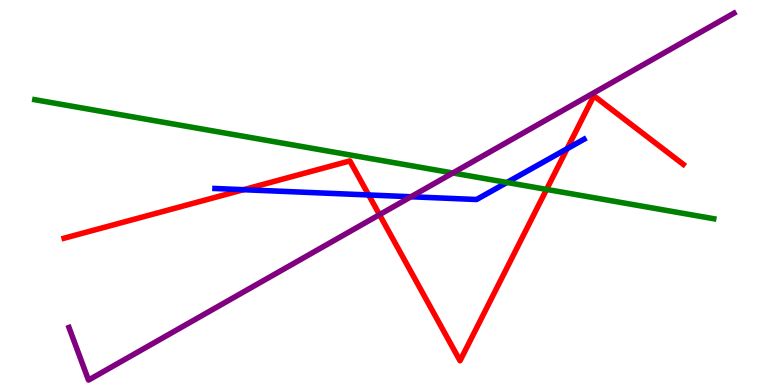[{'lines': ['blue', 'red'], 'intersections': [{'x': 3.14, 'y': 5.07}, {'x': 4.76, 'y': 4.94}, {'x': 7.32, 'y': 6.14}]}, {'lines': ['green', 'red'], 'intersections': [{'x': 7.05, 'y': 5.08}]}, {'lines': ['purple', 'red'], 'intersections': [{'x': 4.9, 'y': 4.42}]}, {'lines': ['blue', 'green'], 'intersections': [{'x': 6.54, 'y': 5.26}]}, {'lines': ['blue', 'purple'], 'intersections': [{'x': 5.3, 'y': 4.89}]}, {'lines': ['green', 'purple'], 'intersections': [{'x': 5.84, 'y': 5.51}]}]